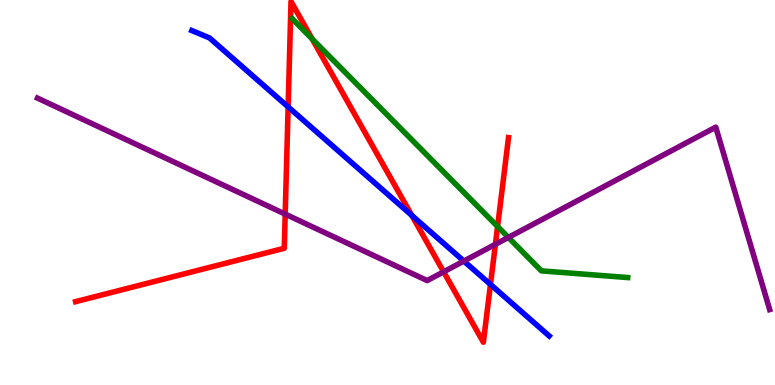[{'lines': ['blue', 'red'], 'intersections': [{'x': 3.72, 'y': 7.22}, {'x': 5.31, 'y': 4.41}, {'x': 6.33, 'y': 2.61}]}, {'lines': ['green', 'red'], 'intersections': [{'x': 4.03, 'y': 8.99}, {'x': 6.42, 'y': 4.12}]}, {'lines': ['purple', 'red'], 'intersections': [{'x': 3.68, 'y': 4.44}, {'x': 5.72, 'y': 2.94}, {'x': 6.39, 'y': 3.65}]}, {'lines': ['blue', 'green'], 'intersections': []}, {'lines': ['blue', 'purple'], 'intersections': [{'x': 5.99, 'y': 3.22}]}, {'lines': ['green', 'purple'], 'intersections': [{'x': 6.56, 'y': 3.83}]}]